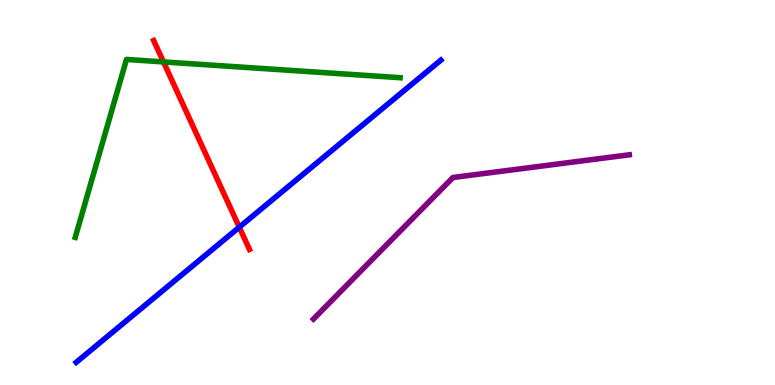[{'lines': ['blue', 'red'], 'intersections': [{'x': 3.09, 'y': 4.1}]}, {'lines': ['green', 'red'], 'intersections': [{'x': 2.11, 'y': 8.39}]}, {'lines': ['purple', 'red'], 'intersections': []}, {'lines': ['blue', 'green'], 'intersections': []}, {'lines': ['blue', 'purple'], 'intersections': []}, {'lines': ['green', 'purple'], 'intersections': []}]